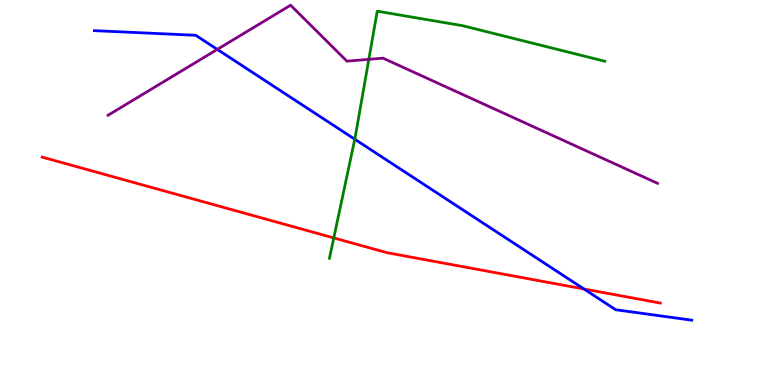[{'lines': ['blue', 'red'], 'intersections': [{'x': 7.53, 'y': 2.49}]}, {'lines': ['green', 'red'], 'intersections': [{'x': 4.31, 'y': 3.82}]}, {'lines': ['purple', 'red'], 'intersections': []}, {'lines': ['blue', 'green'], 'intersections': [{'x': 4.58, 'y': 6.38}]}, {'lines': ['blue', 'purple'], 'intersections': [{'x': 2.8, 'y': 8.72}]}, {'lines': ['green', 'purple'], 'intersections': [{'x': 4.76, 'y': 8.46}]}]